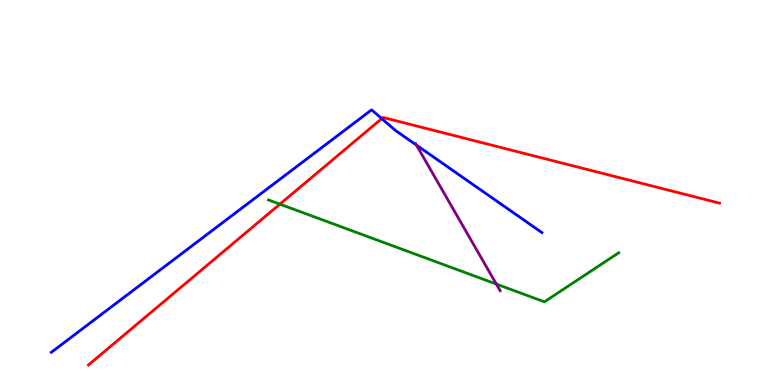[{'lines': ['blue', 'red'], 'intersections': [{'x': 4.93, 'y': 6.92}]}, {'lines': ['green', 'red'], 'intersections': [{'x': 3.61, 'y': 4.7}]}, {'lines': ['purple', 'red'], 'intersections': []}, {'lines': ['blue', 'green'], 'intersections': []}, {'lines': ['blue', 'purple'], 'intersections': [{'x': 5.37, 'y': 6.23}]}, {'lines': ['green', 'purple'], 'intersections': [{'x': 6.4, 'y': 2.62}]}]